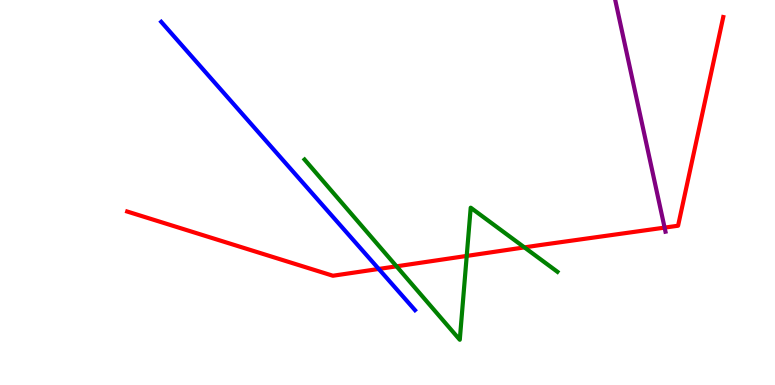[{'lines': ['blue', 'red'], 'intersections': [{'x': 4.89, 'y': 3.01}]}, {'lines': ['green', 'red'], 'intersections': [{'x': 5.12, 'y': 3.08}, {'x': 6.02, 'y': 3.35}, {'x': 6.77, 'y': 3.57}]}, {'lines': ['purple', 'red'], 'intersections': [{'x': 8.58, 'y': 4.09}]}, {'lines': ['blue', 'green'], 'intersections': []}, {'lines': ['blue', 'purple'], 'intersections': []}, {'lines': ['green', 'purple'], 'intersections': []}]